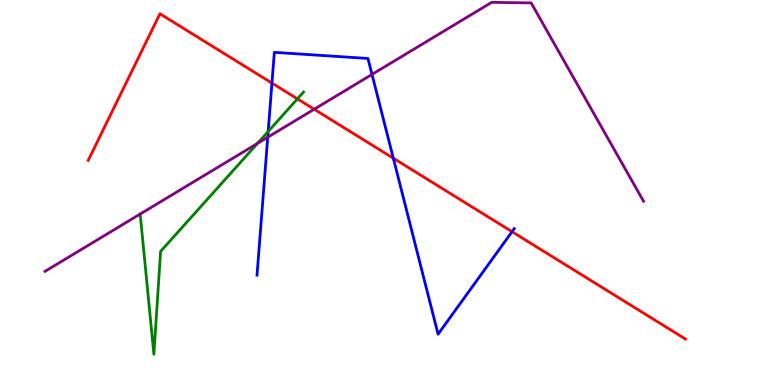[{'lines': ['blue', 'red'], 'intersections': [{'x': 3.51, 'y': 7.84}, {'x': 5.07, 'y': 5.89}, {'x': 6.61, 'y': 3.98}]}, {'lines': ['green', 'red'], 'intersections': [{'x': 3.84, 'y': 7.43}]}, {'lines': ['purple', 'red'], 'intersections': [{'x': 4.05, 'y': 7.16}]}, {'lines': ['blue', 'green'], 'intersections': [{'x': 3.46, 'y': 6.58}]}, {'lines': ['blue', 'purple'], 'intersections': [{'x': 3.45, 'y': 6.44}, {'x': 4.8, 'y': 8.07}]}, {'lines': ['green', 'purple'], 'intersections': [{'x': 1.81, 'y': 4.44}, {'x': 3.32, 'y': 6.28}]}]